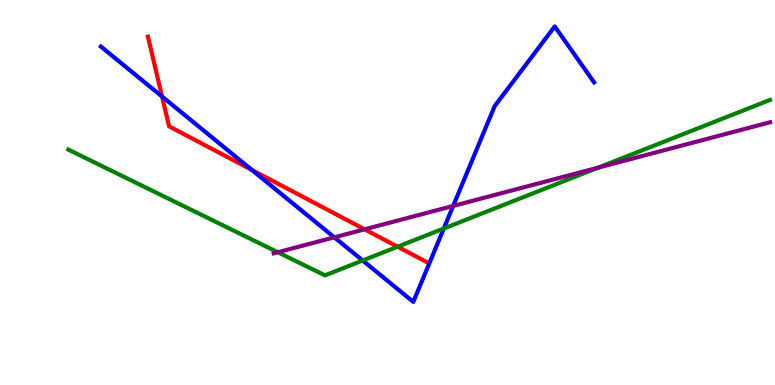[{'lines': ['blue', 'red'], 'intersections': [{'x': 2.09, 'y': 7.49}, {'x': 3.25, 'y': 5.59}]}, {'lines': ['green', 'red'], 'intersections': [{'x': 5.13, 'y': 3.59}]}, {'lines': ['purple', 'red'], 'intersections': [{'x': 4.7, 'y': 4.04}]}, {'lines': ['blue', 'green'], 'intersections': [{'x': 4.68, 'y': 3.23}, {'x': 5.73, 'y': 4.06}]}, {'lines': ['blue', 'purple'], 'intersections': [{'x': 4.31, 'y': 3.84}, {'x': 5.85, 'y': 4.65}]}, {'lines': ['green', 'purple'], 'intersections': [{'x': 3.58, 'y': 3.45}, {'x': 7.72, 'y': 5.65}]}]